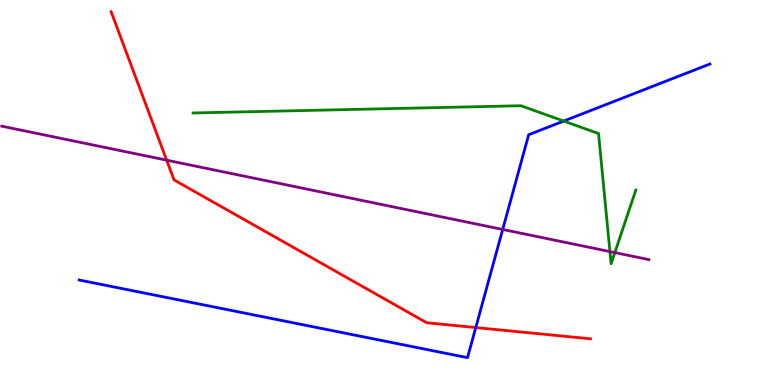[{'lines': ['blue', 'red'], 'intersections': [{'x': 6.14, 'y': 1.49}]}, {'lines': ['green', 'red'], 'intersections': []}, {'lines': ['purple', 'red'], 'intersections': [{'x': 2.15, 'y': 5.84}]}, {'lines': ['blue', 'green'], 'intersections': [{'x': 7.27, 'y': 6.86}]}, {'lines': ['blue', 'purple'], 'intersections': [{'x': 6.49, 'y': 4.04}]}, {'lines': ['green', 'purple'], 'intersections': [{'x': 7.87, 'y': 3.47}, {'x': 7.93, 'y': 3.44}]}]